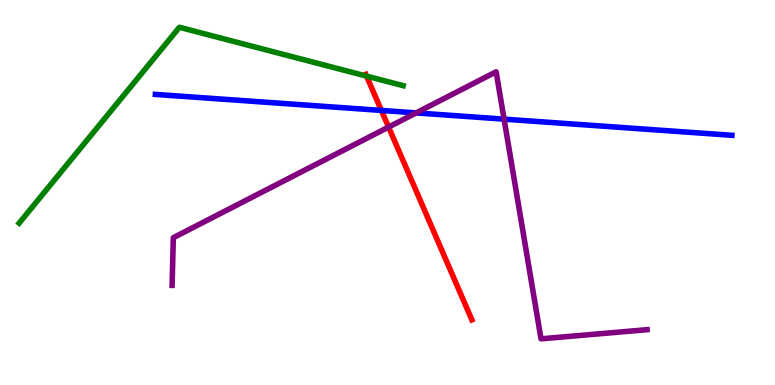[{'lines': ['blue', 'red'], 'intersections': [{'x': 4.92, 'y': 7.13}]}, {'lines': ['green', 'red'], 'intersections': [{'x': 4.73, 'y': 8.02}]}, {'lines': ['purple', 'red'], 'intersections': [{'x': 5.01, 'y': 6.7}]}, {'lines': ['blue', 'green'], 'intersections': []}, {'lines': ['blue', 'purple'], 'intersections': [{'x': 5.37, 'y': 7.07}, {'x': 6.5, 'y': 6.91}]}, {'lines': ['green', 'purple'], 'intersections': []}]